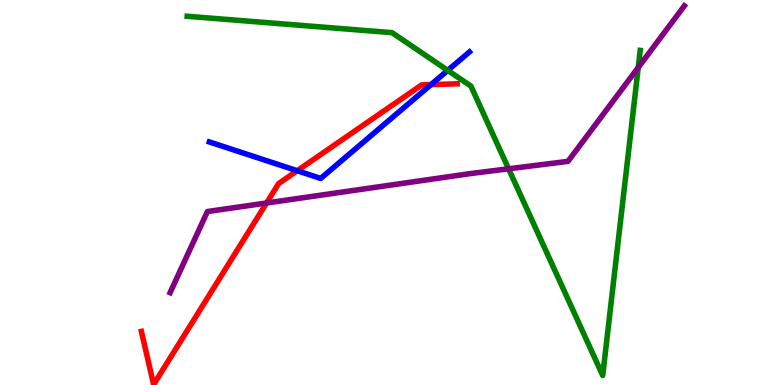[{'lines': ['blue', 'red'], 'intersections': [{'x': 3.84, 'y': 5.57}, {'x': 5.56, 'y': 7.8}]}, {'lines': ['green', 'red'], 'intersections': []}, {'lines': ['purple', 'red'], 'intersections': [{'x': 3.44, 'y': 4.73}]}, {'lines': ['blue', 'green'], 'intersections': [{'x': 5.78, 'y': 8.17}]}, {'lines': ['blue', 'purple'], 'intersections': []}, {'lines': ['green', 'purple'], 'intersections': [{'x': 6.56, 'y': 5.62}, {'x': 8.24, 'y': 8.25}]}]